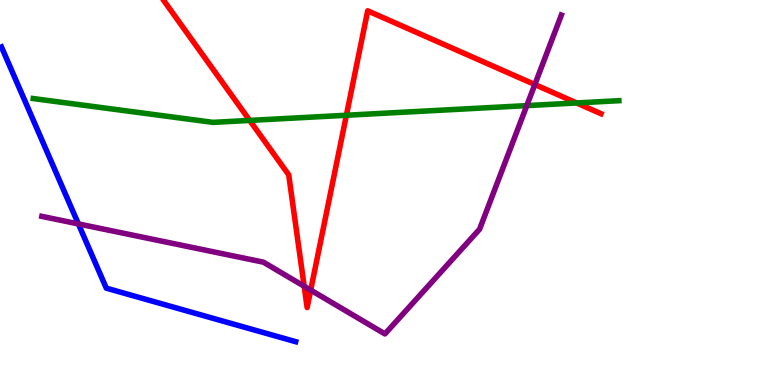[{'lines': ['blue', 'red'], 'intersections': []}, {'lines': ['green', 'red'], 'intersections': [{'x': 3.22, 'y': 6.87}, {'x': 4.47, 'y': 7.01}, {'x': 7.44, 'y': 7.33}]}, {'lines': ['purple', 'red'], 'intersections': [{'x': 3.92, 'y': 2.57}, {'x': 4.01, 'y': 2.47}, {'x': 6.9, 'y': 7.8}]}, {'lines': ['blue', 'green'], 'intersections': []}, {'lines': ['blue', 'purple'], 'intersections': [{'x': 1.01, 'y': 4.18}]}, {'lines': ['green', 'purple'], 'intersections': [{'x': 6.8, 'y': 7.26}]}]